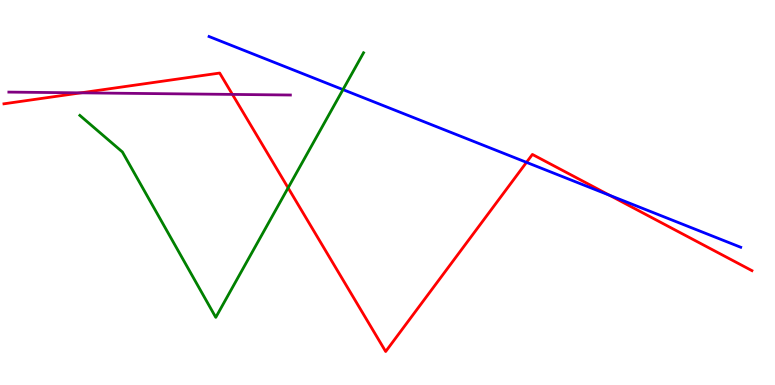[{'lines': ['blue', 'red'], 'intersections': [{'x': 6.79, 'y': 5.78}, {'x': 7.86, 'y': 4.93}]}, {'lines': ['green', 'red'], 'intersections': [{'x': 3.72, 'y': 5.12}]}, {'lines': ['purple', 'red'], 'intersections': [{'x': 1.04, 'y': 7.59}, {'x': 3.0, 'y': 7.55}]}, {'lines': ['blue', 'green'], 'intersections': [{'x': 4.43, 'y': 7.67}]}, {'lines': ['blue', 'purple'], 'intersections': []}, {'lines': ['green', 'purple'], 'intersections': []}]